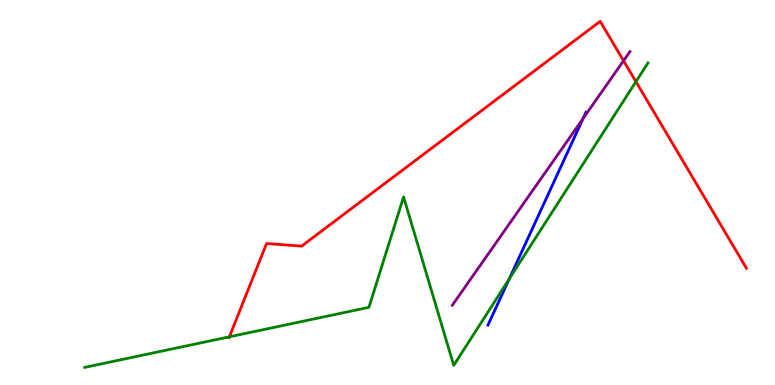[{'lines': ['blue', 'red'], 'intersections': []}, {'lines': ['green', 'red'], 'intersections': [{'x': 2.96, 'y': 1.25}, {'x': 8.21, 'y': 7.88}]}, {'lines': ['purple', 'red'], 'intersections': [{'x': 8.05, 'y': 8.42}]}, {'lines': ['blue', 'green'], 'intersections': [{'x': 6.57, 'y': 2.75}]}, {'lines': ['blue', 'purple'], 'intersections': [{'x': 7.52, 'y': 6.92}]}, {'lines': ['green', 'purple'], 'intersections': []}]